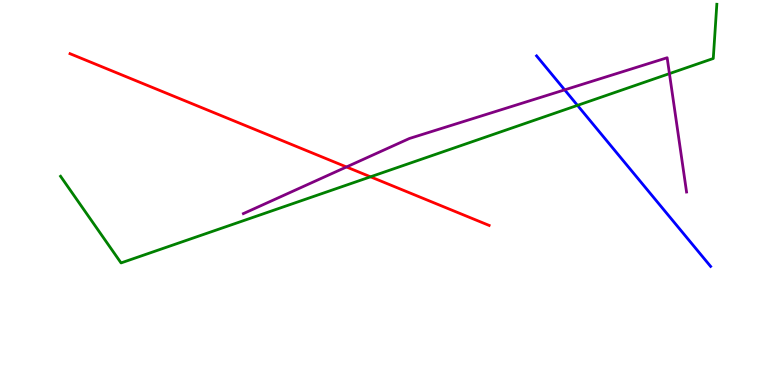[{'lines': ['blue', 'red'], 'intersections': []}, {'lines': ['green', 'red'], 'intersections': [{'x': 4.78, 'y': 5.41}]}, {'lines': ['purple', 'red'], 'intersections': [{'x': 4.47, 'y': 5.66}]}, {'lines': ['blue', 'green'], 'intersections': [{'x': 7.45, 'y': 7.26}]}, {'lines': ['blue', 'purple'], 'intersections': [{'x': 7.29, 'y': 7.67}]}, {'lines': ['green', 'purple'], 'intersections': [{'x': 8.64, 'y': 8.09}]}]